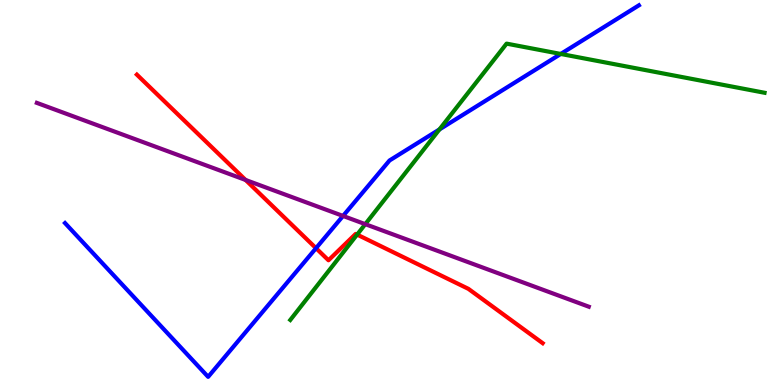[{'lines': ['blue', 'red'], 'intersections': [{'x': 4.08, 'y': 3.55}]}, {'lines': ['green', 'red'], 'intersections': [{'x': 4.61, 'y': 3.91}]}, {'lines': ['purple', 'red'], 'intersections': [{'x': 3.17, 'y': 5.33}]}, {'lines': ['blue', 'green'], 'intersections': [{'x': 5.67, 'y': 6.64}, {'x': 7.24, 'y': 8.6}]}, {'lines': ['blue', 'purple'], 'intersections': [{'x': 4.43, 'y': 4.39}]}, {'lines': ['green', 'purple'], 'intersections': [{'x': 4.71, 'y': 4.18}]}]